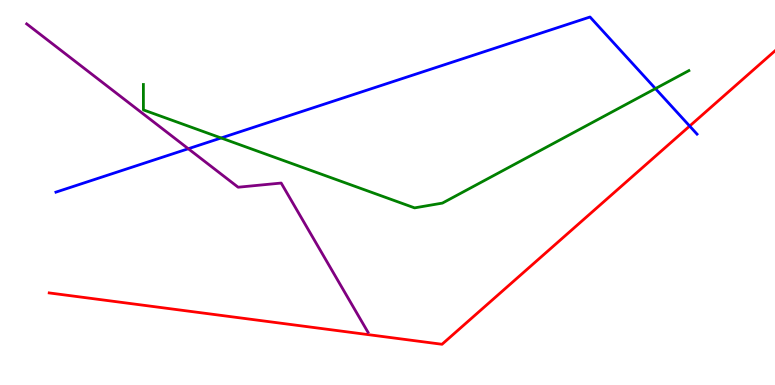[{'lines': ['blue', 'red'], 'intersections': [{'x': 8.9, 'y': 6.73}]}, {'lines': ['green', 'red'], 'intersections': []}, {'lines': ['purple', 'red'], 'intersections': []}, {'lines': ['blue', 'green'], 'intersections': [{'x': 2.85, 'y': 6.42}, {'x': 8.46, 'y': 7.7}]}, {'lines': ['blue', 'purple'], 'intersections': [{'x': 2.43, 'y': 6.14}]}, {'lines': ['green', 'purple'], 'intersections': []}]